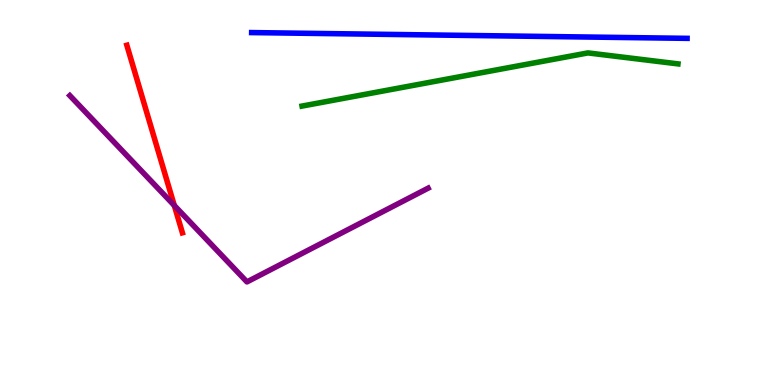[{'lines': ['blue', 'red'], 'intersections': []}, {'lines': ['green', 'red'], 'intersections': []}, {'lines': ['purple', 'red'], 'intersections': [{'x': 2.25, 'y': 4.66}]}, {'lines': ['blue', 'green'], 'intersections': []}, {'lines': ['blue', 'purple'], 'intersections': []}, {'lines': ['green', 'purple'], 'intersections': []}]